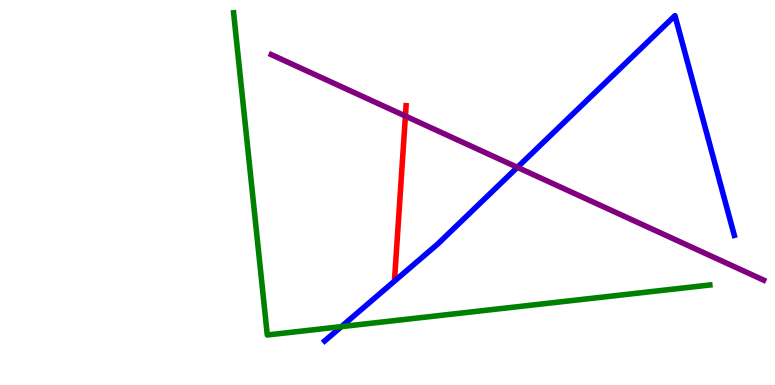[{'lines': ['blue', 'red'], 'intersections': []}, {'lines': ['green', 'red'], 'intersections': []}, {'lines': ['purple', 'red'], 'intersections': [{'x': 5.23, 'y': 6.99}]}, {'lines': ['blue', 'green'], 'intersections': [{'x': 4.41, 'y': 1.52}]}, {'lines': ['blue', 'purple'], 'intersections': [{'x': 6.68, 'y': 5.65}]}, {'lines': ['green', 'purple'], 'intersections': []}]